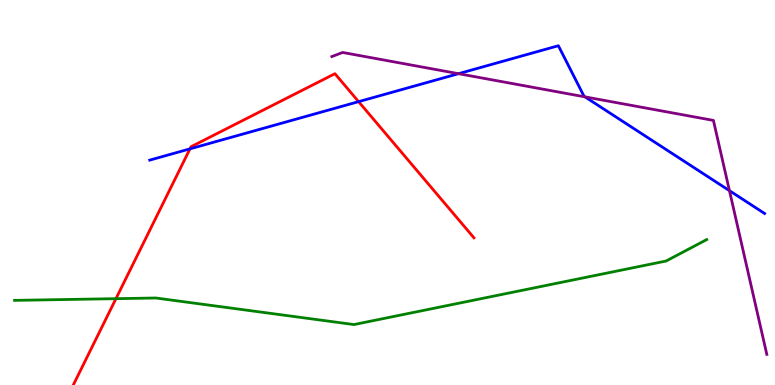[{'lines': ['blue', 'red'], 'intersections': [{'x': 2.45, 'y': 6.13}, {'x': 4.63, 'y': 7.36}]}, {'lines': ['green', 'red'], 'intersections': [{'x': 1.5, 'y': 2.24}]}, {'lines': ['purple', 'red'], 'intersections': []}, {'lines': ['blue', 'green'], 'intersections': []}, {'lines': ['blue', 'purple'], 'intersections': [{'x': 5.92, 'y': 8.09}, {'x': 7.55, 'y': 7.48}, {'x': 9.41, 'y': 5.05}]}, {'lines': ['green', 'purple'], 'intersections': []}]